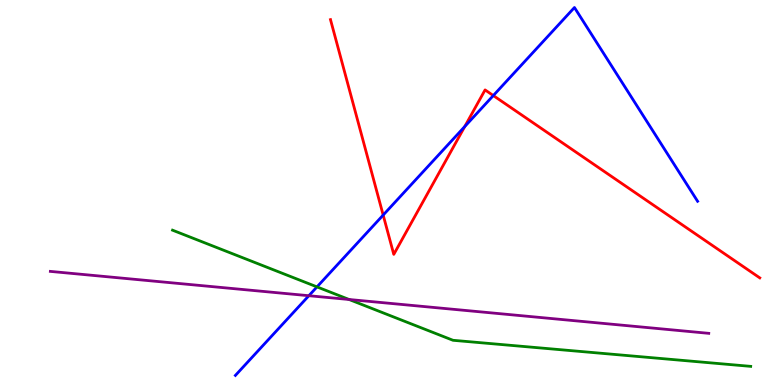[{'lines': ['blue', 'red'], 'intersections': [{'x': 4.94, 'y': 4.41}, {'x': 6.0, 'y': 6.71}, {'x': 6.37, 'y': 7.52}]}, {'lines': ['green', 'red'], 'intersections': []}, {'lines': ['purple', 'red'], 'intersections': []}, {'lines': ['blue', 'green'], 'intersections': [{'x': 4.09, 'y': 2.55}]}, {'lines': ['blue', 'purple'], 'intersections': [{'x': 3.99, 'y': 2.32}]}, {'lines': ['green', 'purple'], 'intersections': [{'x': 4.5, 'y': 2.22}]}]